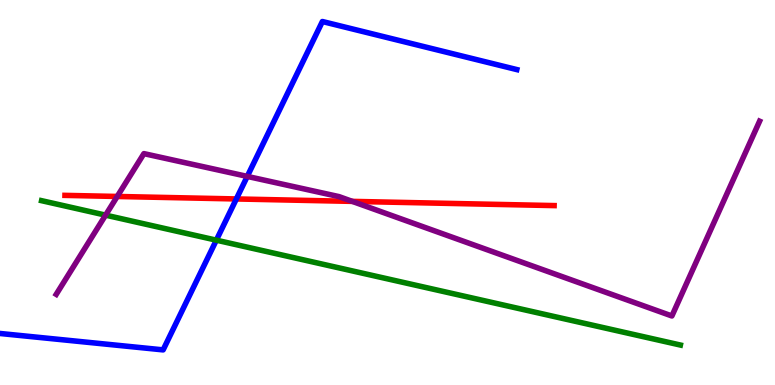[{'lines': ['blue', 'red'], 'intersections': [{'x': 3.05, 'y': 4.83}]}, {'lines': ['green', 'red'], 'intersections': []}, {'lines': ['purple', 'red'], 'intersections': [{'x': 1.51, 'y': 4.9}, {'x': 4.55, 'y': 4.77}]}, {'lines': ['blue', 'green'], 'intersections': [{'x': 2.79, 'y': 3.76}]}, {'lines': ['blue', 'purple'], 'intersections': [{'x': 3.19, 'y': 5.42}]}, {'lines': ['green', 'purple'], 'intersections': [{'x': 1.36, 'y': 4.41}]}]